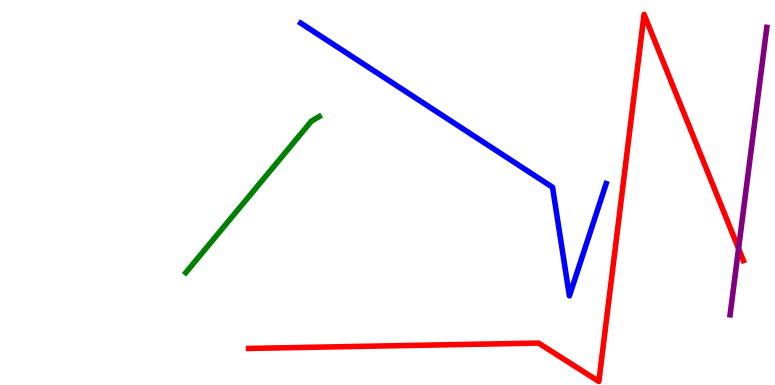[{'lines': ['blue', 'red'], 'intersections': []}, {'lines': ['green', 'red'], 'intersections': []}, {'lines': ['purple', 'red'], 'intersections': [{'x': 9.53, 'y': 3.54}]}, {'lines': ['blue', 'green'], 'intersections': []}, {'lines': ['blue', 'purple'], 'intersections': []}, {'lines': ['green', 'purple'], 'intersections': []}]